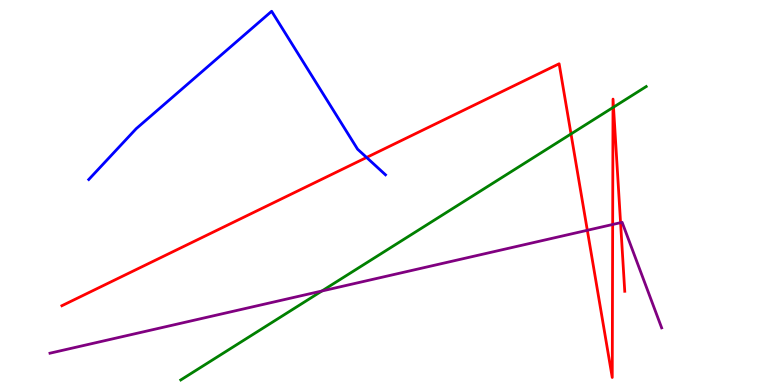[{'lines': ['blue', 'red'], 'intersections': [{'x': 4.73, 'y': 5.91}]}, {'lines': ['green', 'red'], 'intersections': [{'x': 7.37, 'y': 6.52}, {'x': 7.91, 'y': 7.21}, {'x': 7.92, 'y': 7.22}]}, {'lines': ['purple', 'red'], 'intersections': [{'x': 7.58, 'y': 4.02}, {'x': 7.91, 'y': 4.17}, {'x': 8.01, 'y': 4.22}]}, {'lines': ['blue', 'green'], 'intersections': []}, {'lines': ['blue', 'purple'], 'intersections': []}, {'lines': ['green', 'purple'], 'intersections': [{'x': 4.15, 'y': 2.44}]}]